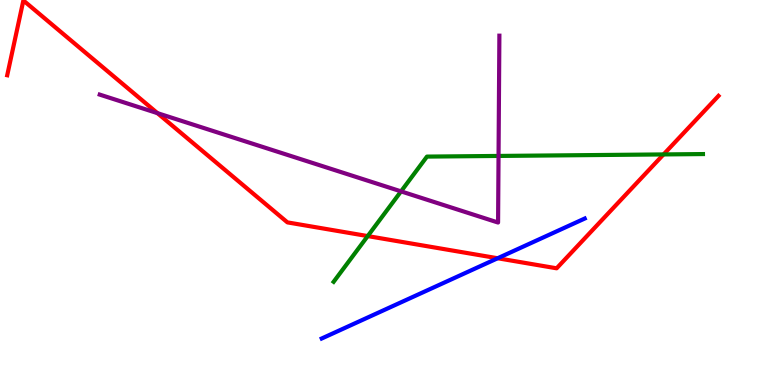[{'lines': ['blue', 'red'], 'intersections': [{'x': 6.42, 'y': 3.29}]}, {'lines': ['green', 'red'], 'intersections': [{'x': 4.74, 'y': 3.87}, {'x': 8.56, 'y': 5.99}]}, {'lines': ['purple', 'red'], 'intersections': [{'x': 2.03, 'y': 7.06}]}, {'lines': ['blue', 'green'], 'intersections': []}, {'lines': ['blue', 'purple'], 'intersections': []}, {'lines': ['green', 'purple'], 'intersections': [{'x': 5.17, 'y': 5.03}, {'x': 6.43, 'y': 5.95}]}]